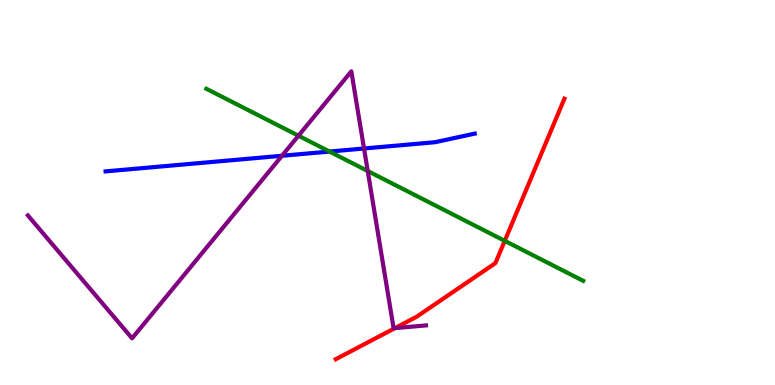[{'lines': ['blue', 'red'], 'intersections': []}, {'lines': ['green', 'red'], 'intersections': [{'x': 6.51, 'y': 3.74}]}, {'lines': ['purple', 'red'], 'intersections': [{'x': 5.1, 'y': 1.48}]}, {'lines': ['blue', 'green'], 'intersections': [{'x': 4.25, 'y': 6.06}]}, {'lines': ['blue', 'purple'], 'intersections': [{'x': 3.64, 'y': 5.95}, {'x': 4.7, 'y': 6.14}]}, {'lines': ['green', 'purple'], 'intersections': [{'x': 3.85, 'y': 6.47}, {'x': 4.74, 'y': 5.56}]}]